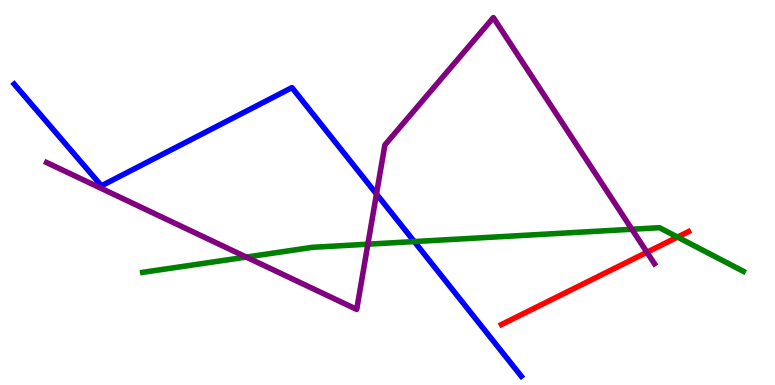[{'lines': ['blue', 'red'], 'intersections': []}, {'lines': ['green', 'red'], 'intersections': [{'x': 8.74, 'y': 3.84}]}, {'lines': ['purple', 'red'], 'intersections': [{'x': 8.35, 'y': 3.45}]}, {'lines': ['blue', 'green'], 'intersections': [{'x': 5.35, 'y': 3.73}]}, {'lines': ['blue', 'purple'], 'intersections': [{'x': 4.86, 'y': 4.96}]}, {'lines': ['green', 'purple'], 'intersections': [{'x': 3.18, 'y': 3.32}, {'x': 4.75, 'y': 3.66}, {'x': 8.15, 'y': 4.05}]}]